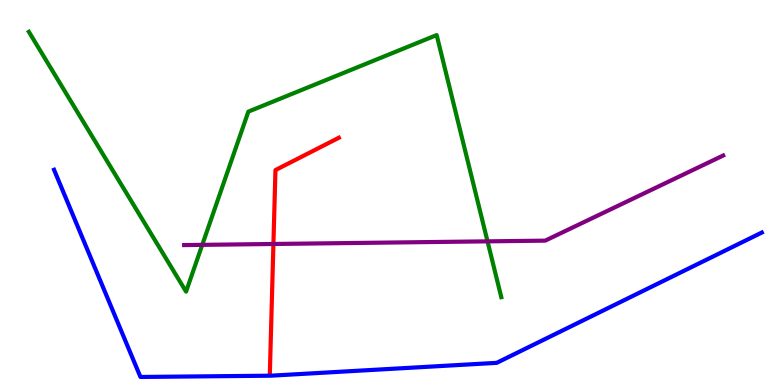[{'lines': ['blue', 'red'], 'intersections': []}, {'lines': ['green', 'red'], 'intersections': []}, {'lines': ['purple', 'red'], 'intersections': [{'x': 3.53, 'y': 3.66}]}, {'lines': ['blue', 'green'], 'intersections': []}, {'lines': ['blue', 'purple'], 'intersections': []}, {'lines': ['green', 'purple'], 'intersections': [{'x': 2.61, 'y': 3.64}, {'x': 6.29, 'y': 3.73}]}]